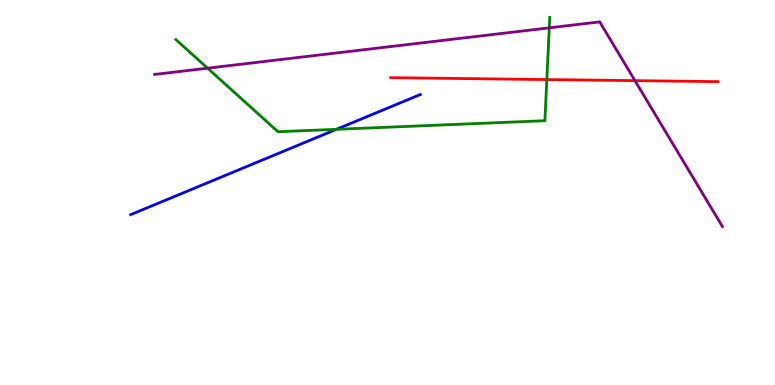[{'lines': ['blue', 'red'], 'intersections': []}, {'lines': ['green', 'red'], 'intersections': [{'x': 7.06, 'y': 7.93}]}, {'lines': ['purple', 'red'], 'intersections': [{'x': 8.19, 'y': 7.91}]}, {'lines': ['blue', 'green'], 'intersections': [{'x': 4.34, 'y': 6.64}]}, {'lines': ['blue', 'purple'], 'intersections': []}, {'lines': ['green', 'purple'], 'intersections': [{'x': 2.68, 'y': 8.23}, {'x': 7.09, 'y': 9.28}]}]